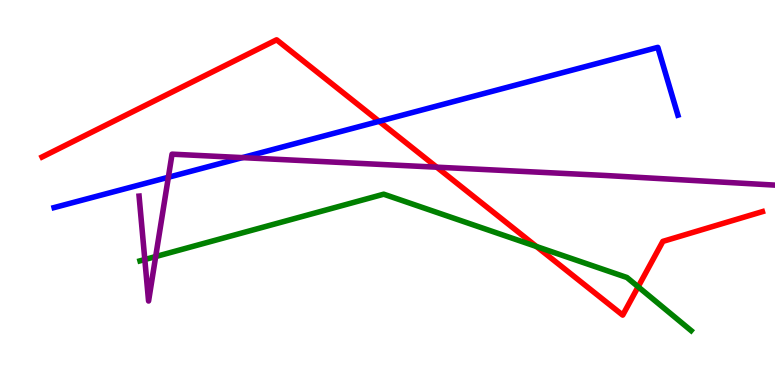[{'lines': ['blue', 'red'], 'intersections': [{'x': 4.89, 'y': 6.85}]}, {'lines': ['green', 'red'], 'intersections': [{'x': 6.92, 'y': 3.6}, {'x': 8.23, 'y': 2.55}]}, {'lines': ['purple', 'red'], 'intersections': [{'x': 5.64, 'y': 5.66}]}, {'lines': ['blue', 'green'], 'intersections': []}, {'lines': ['blue', 'purple'], 'intersections': [{'x': 2.17, 'y': 5.4}, {'x': 3.13, 'y': 5.91}]}, {'lines': ['green', 'purple'], 'intersections': [{'x': 1.87, 'y': 3.26}, {'x': 2.01, 'y': 3.34}]}]